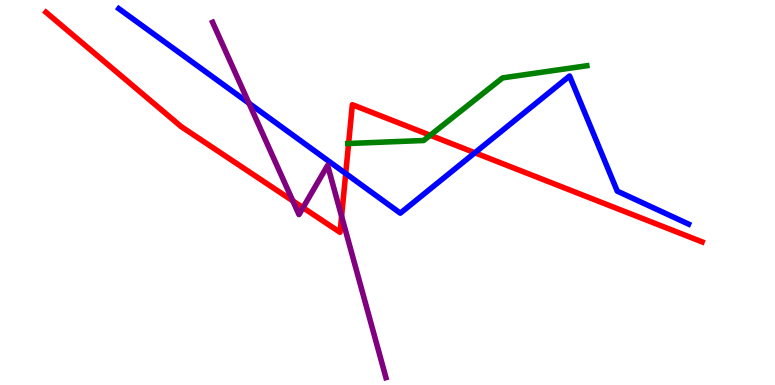[{'lines': ['blue', 'red'], 'intersections': [{'x': 4.46, 'y': 5.49}, {'x': 6.13, 'y': 6.03}]}, {'lines': ['green', 'red'], 'intersections': [{'x': 4.5, 'y': 6.27}, {'x': 5.55, 'y': 6.49}]}, {'lines': ['purple', 'red'], 'intersections': [{'x': 3.78, 'y': 4.78}, {'x': 3.91, 'y': 4.61}, {'x': 4.41, 'y': 4.38}]}, {'lines': ['blue', 'green'], 'intersections': []}, {'lines': ['blue', 'purple'], 'intersections': [{'x': 3.21, 'y': 7.32}]}, {'lines': ['green', 'purple'], 'intersections': []}]